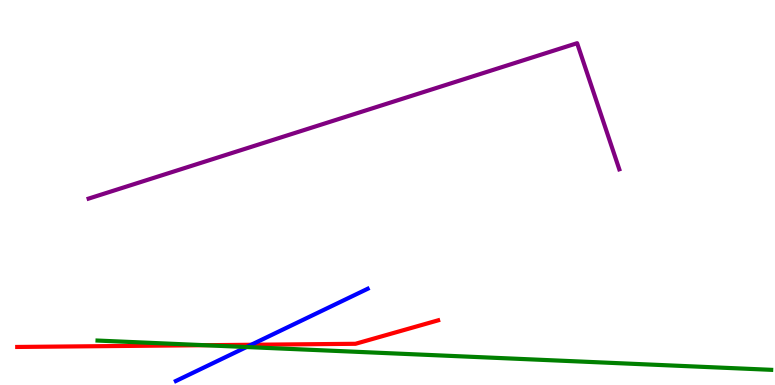[{'lines': ['blue', 'red'], 'intersections': [{'x': 3.24, 'y': 1.04}]}, {'lines': ['green', 'red'], 'intersections': [{'x': 2.64, 'y': 1.03}]}, {'lines': ['purple', 'red'], 'intersections': []}, {'lines': ['blue', 'green'], 'intersections': [{'x': 3.18, 'y': 0.986}]}, {'lines': ['blue', 'purple'], 'intersections': []}, {'lines': ['green', 'purple'], 'intersections': []}]